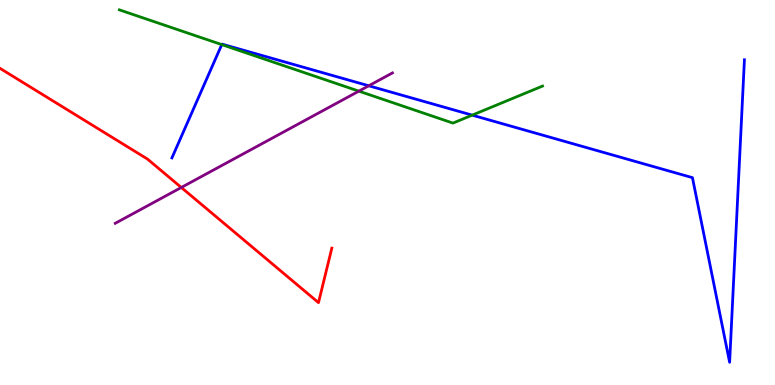[{'lines': ['blue', 'red'], 'intersections': []}, {'lines': ['green', 'red'], 'intersections': []}, {'lines': ['purple', 'red'], 'intersections': [{'x': 2.34, 'y': 5.13}]}, {'lines': ['blue', 'green'], 'intersections': [{'x': 2.86, 'y': 8.84}, {'x': 6.09, 'y': 7.01}]}, {'lines': ['blue', 'purple'], 'intersections': [{'x': 4.76, 'y': 7.77}]}, {'lines': ['green', 'purple'], 'intersections': [{'x': 4.63, 'y': 7.63}]}]